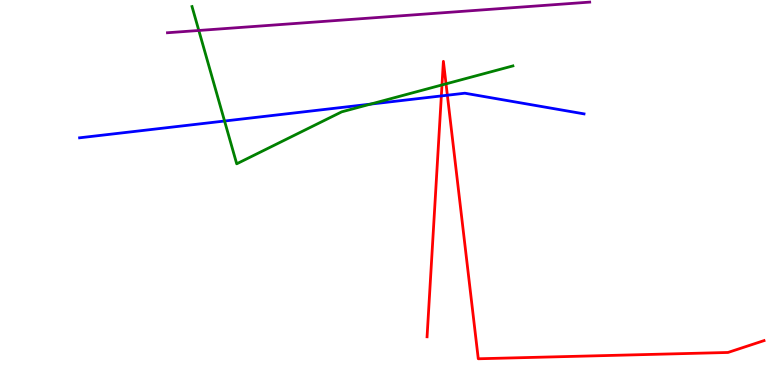[{'lines': ['blue', 'red'], 'intersections': [{'x': 5.69, 'y': 7.51}, {'x': 5.77, 'y': 7.53}]}, {'lines': ['green', 'red'], 'intersections': [{'x': 5.7, 'y': 7.79}, {'x': 5.76, 'y': 7.82}]}, {'lines': ['purple', 'red'], 'intersections': []}, {'lines': ['blue', 'green'], 'intersections': [{'x': 2.9, 'y': 6.86}, {'x': 4.78, 'y': 7.3}]}, {'lines': ['blue', 'purple'], 'intersections': []}, {'lines': ['green', 'purple'], 'intersections': [{'x': 2.57, 'y': 9.21}]}]